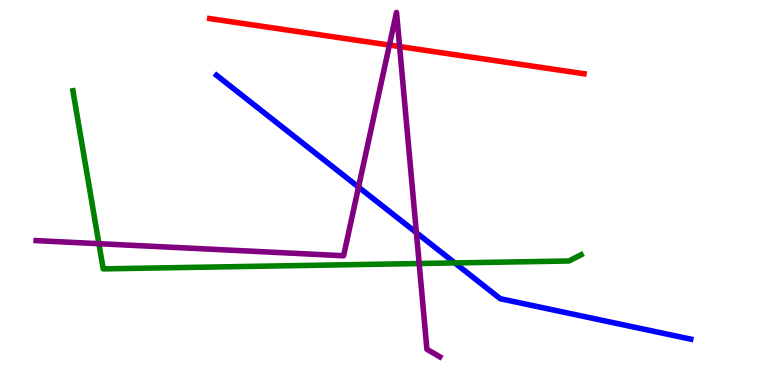[{'lines': ['blue', 'red'], 'intersections': []}, {'lines': ['green', 'red'], 'intersections': []}, {'lines': ['purple', 'red'], 'intersections': [{'x': 5.02, 'y': 8.83}, {'x': 5.16, 'y': 8.79}]}, {'lines': ['blue', 'green'], 'intersections': [{'x': 5.87, 'y': 3.17}]}, {'lines': ['blue', 'purple'], 'intersections': [{'x': 4.63, 'y': 5.14}, {'x': 5.37, 'y': 3.96}]}, {'lines': ['green', 'purple'], 'intersections': [{'x': 1.28, 'y': 3.67}, {'x': 5.41, 'y': 3.16}]}]